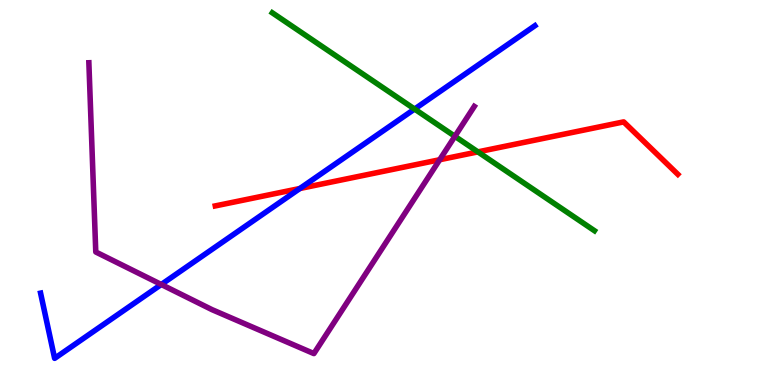[{'lines': ['blue', 'red'], 'intersections': [{'x': 3.87, 'y': 5.1}]}, {'lines': ['green', 'red'], 'intersections': [{'x': 6.17, 'y': 6.06}]}, {'lines': ['purple', 'red'], 'intersections': [{'x': 5.67, 'y': 5.85}]}, {'lines': ['blue', 'green'], 'intersections': [{'x': 5.35, 'y': 7.17}]}, {'lines': ['blue', 'purple'], 'intersections': [{'x': 2.08, 'y': 2.61}]}, {'lines': ['green', 'purple'], 'intersections': [{'x': 5.87, 'y': 6.46}]}]